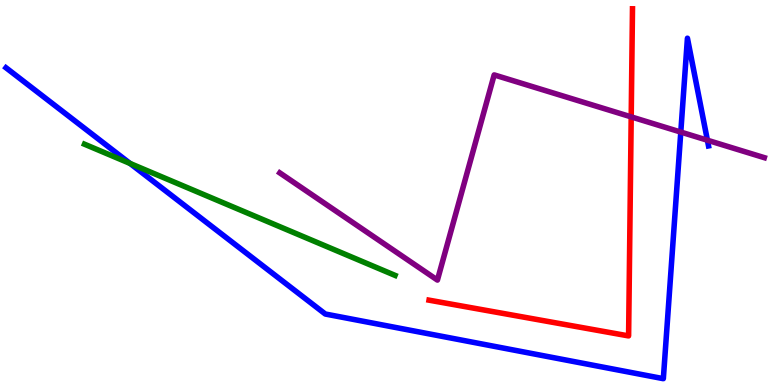[{'lines': ['blue', 'red'], 'intersections': []}, {'lines': ['green', 'red'], 'intersections': []}, {'lines': ['purple', 'red'], 'intersections': [{'x': 8.14, 'y': 6.96}]}, {'lines': ['blue', 'green'], 'intersections': [{'x': 1.68, 'y': 5.75}]}, {'lines': ['blue', 'purple'], 'intersections': [{'x': 8.78, 'y': 6.57}, {'x': 9.13, 'y': 6.36}]}, {'lines': ['green', 'purple'], 'intersections': []}]